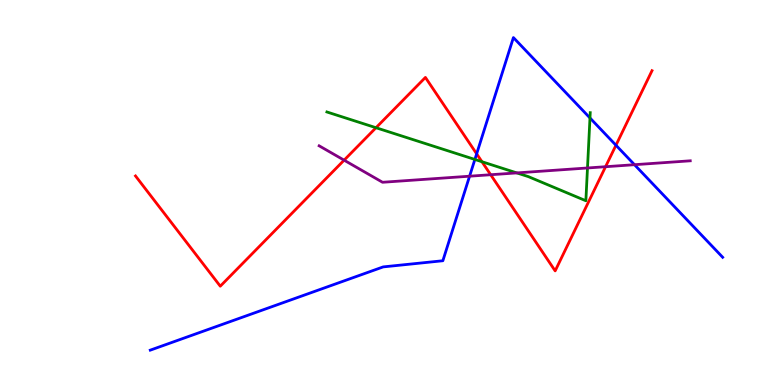[{'lines': ['blue', 'red'], 'intersections': [{'x': 6.15, 'y': 6.0}, {'x': 7.95, 'y': 6.23}]}, {'lines': ['green', 'red'], 'intersections': [{'x': 4.85, 'y': 6.68}, {'x': 6.22, 'y': 5.8}]}, {'lines': ['purple', 'red'], 'intersections': [{'x': 4.44, 'y': 5.84}, {'x': 6.33, 'y': 5.46}, {'x': 7.81, 'y': 5.67}]}, {'lines': ['blue', 'green'], 'intersections': [{'x': 6.13, 'y': 5.86}, {'x': 7.61, 'y': 6.94}]}, {'lines': ['blue', 'purple'], 'intersections': [{'x': 6.06, 'y': 5.42}, {'x': 8.19, 'y': 5.72}]}, {'lines': ['green', 'purple'], 'intersections': [{'x': 6.67, 'y': 5.51}, {'x': 7.58, 'y': 5.64}]}]